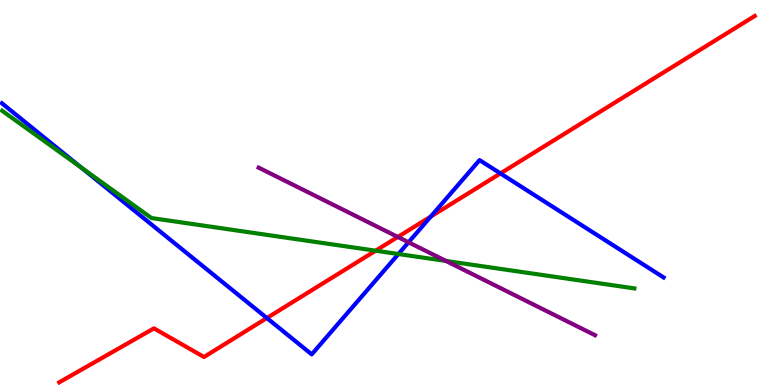[{'lines': ['blue', 'red'], 'intersections': [{'x': 3.44, 'y': 1.74}, {'x': 5.56, 'y': 4.37}, {'x': 6.46, 'y': 5.5}]}, {'lines': ['green', 'red'], 'intersections': [{'x': 4.85, 'y': 3.49}]}, {'lines': ['purple', 'red'], 'intersections': [{'x': 5.13, 'y': 3.85}]}, {'lines': ['blue', 'green'], 'intersections': [{'x': 1.05, 'y': 5.64}, {'x': 5.14, 'y': 3.4}]}, {'lines': ['blue', 'purple'], 'intersections': [{'x': 5.27, 'y': 3.71}]}, {'lines': ['green', 'purple'], 'intersections': [{'x': 5.75, 'y': 3.22}]}]